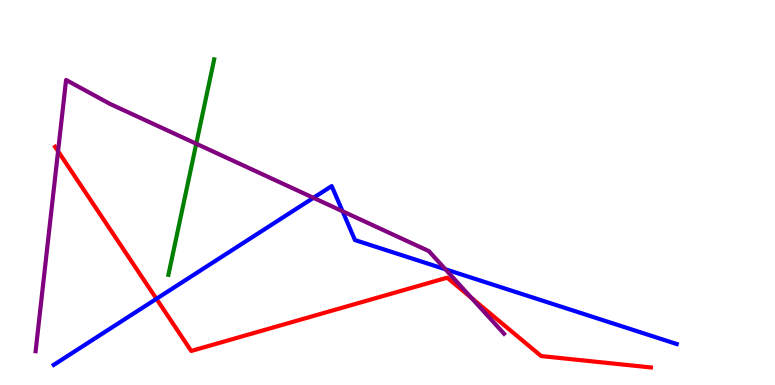[{'lines': ['blue', 'red'], 'intersections': [{'x': 2.02, 'y': 2.24}]}, {'lines': ['green', 'red'], 'intersections': []}, {'lines': ['purple', 'red'], 'intersections': [{'x': 0.749, 'y': 6.07}, {'x': 6.08, 'y': 2.26}]}, {'lines': ['blue', 'green'], 'intersections': []}, {'lines': ['blue', 'purple'], 'intersections': [{'x': 4.04, 'y': 4.86}, {'x': 4.42, 'y': 4.51}, {'x': 5.75, 'y': 3.01}]}, {'lines': ['green', 'purple'], 'intersections': [{'x': 2.53, 'y': 6.27}]}]